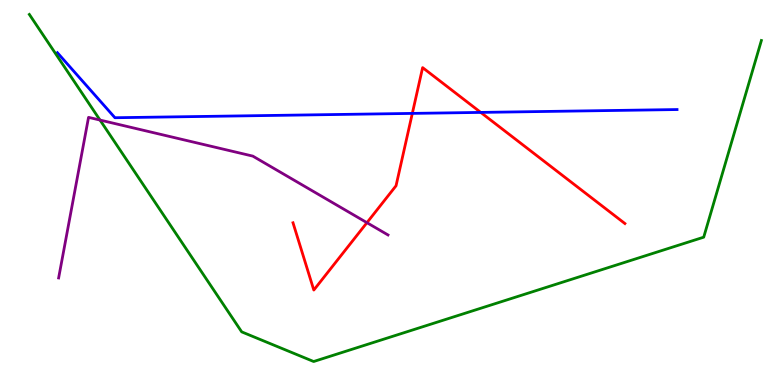[{'lines': ['blue', 'red'], 'intersections': [{'x': 5.32, 'y': 7.05}, {'x': 6.2, 'y': 7.08}]}, {'lines': ['green', 'red'], 'intersections': []}, {'lines': ['purple', 'red'], 'intersections': [{'x': 4.73, 'y': 4.22}]}, {'lines': ['blue', 'green'], 'intersections': []}, {'lines': ['blue', 'purple'], 'intersections': []}, {'lines': ['green', 'purple'], 'intersections': [{'x': 1.29, 'y': 6.88}]}]